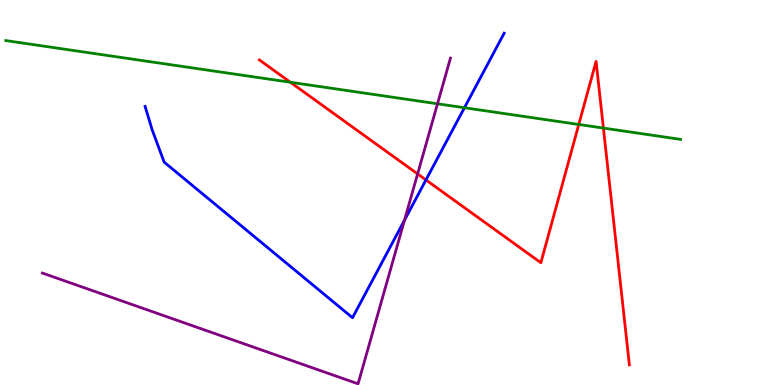[{'lines': ['blue', 'red'], 'intersections': [{'x': 5.5, 'y': 5.33}]}, {'lines': ['green', 'red'], 'intersections': [{'x': 3.75, 'y': 7.86}, {'x': 7.47, 'y': 6.77}, {'x': 7.79, 'y': 6.67}]}, {'lines': ['purple', 'red'], 'intersections': [{'x': 5.39, 'y': 5.48}]}, {'lines': ['blue', 'green'], 'intersections': [{'x': 5.99, 'y': 7.2}]}, {'lines': ['blue', 'purple'], 'intersections': [{'x': 5.22, 'y': 4.28}]}, {'lines': ['green', 'purple'], 'intersections': [{'x': 5.65, 'y': 7.3}]}]